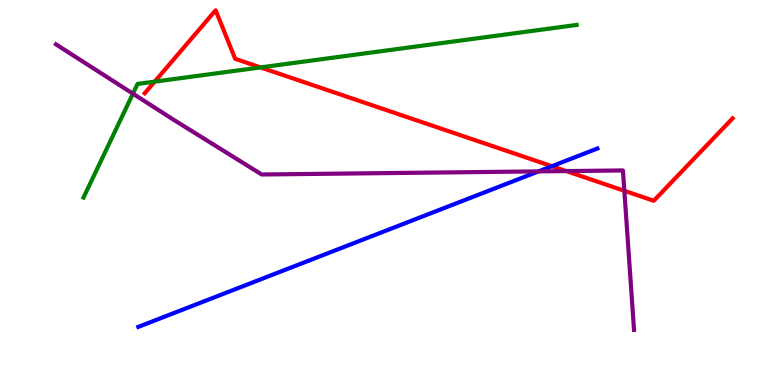[{'lines': ['blue', 'red'], 'intersections': [{'x': 7.12, 'y': 5.68}]}, {'lines': ['green', 'red'], 'intersections': [{'x': 2.0, 'y': 7.88}, {'x': 3.36, 'y': 8.25}]}, {'lines': ['purple', 'red'], 'intersections': [{'x': 7.31, 'y': 5.56}, {'x': 8.06, 'y': 5.04}]}, {'lines': ['blue', 'green'], 'intersections': []}, {'lines': ['blue', 'purple'], 'intersections': [{'x': 6.95, 'y': 5.55}]}, {'lines': ['green', 'purple'], 'intersections': [{'x': 1.72, 'y': 7.57}]}]